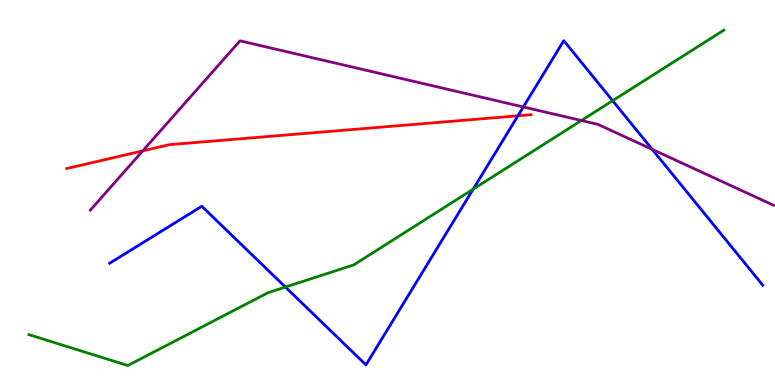[{'lines': ['blue', 'red'], 'intersections': [{'x': 6.68, 'y': 6.99}]}, {'lines': ['green', 'red'], 'intersections': []}, {'lines': ['purple', 'red'], 'intersections': [{'x': 1.84, 'y': 6.08}]}, {'lines': ['blue', 'green'], 'intersections': [{'x': 3.68, 'y': 2.54}, {'x': 6.11, 'y': 5.09}, {'x': 7.9, 'y': 7.38}]}, {'lines': ['blue', 'purple'], 'intersections': [{'x': 6.75, 'y': 7.22}, {'x': 8.42, 'y': 6.12}]}, {'lines': ['green', 'purple'], 'intersections': [{'x': 7.5, 'y': 6.87}]}]